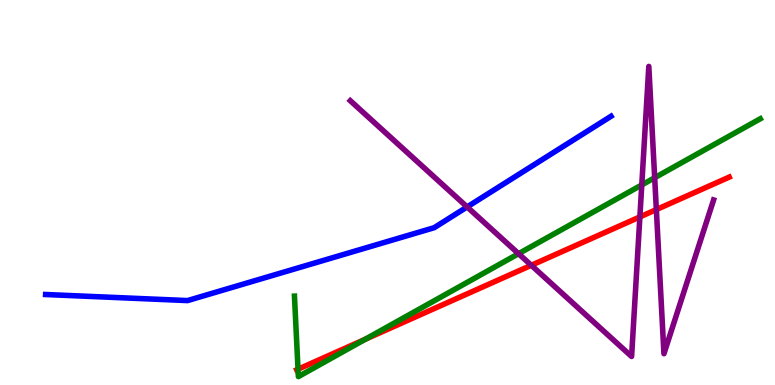[{'lines': ['blue', 'red'], 'intersections': []}, {'lines': ['green', 'red'], 'intersections': [{'x': 3.85, 'y': 0.409}, {'x': 4.71, 'y': 1.19}]}, {'lines': ['purple', 'red'], 'intersections': [{'x': 6.86, 'y': 3.11}, {'x': 8.26, 'y': 4.37}, {'x': 8.47, 'y': 4.56}]}, {'lines': ['blue', 'green'], 'intersections': []}, {'lines': ['blue', 'purple'], 'intersections': [{'x': 6.03, 'y': 4.62}]}, {'lines': ['green', 'purple'], 'intersections': [{'x': 6.69, 'y': 3.41}, {'x': 8.28, 'y': 5.2}, {'x': 8.45, 'y': 5.38}]}]